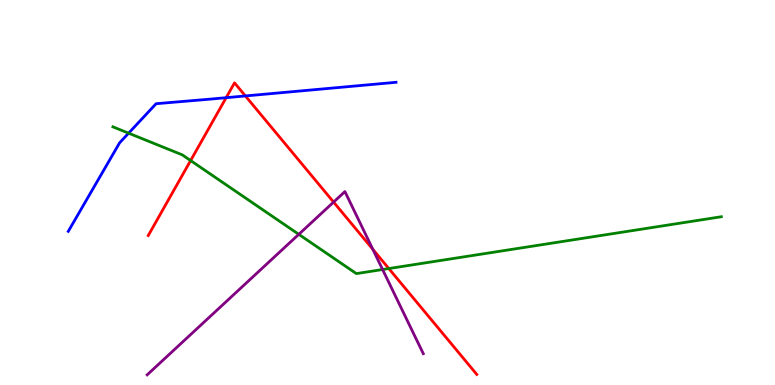[{'lines': ['blue', 'red'], 'intersections': [{'x': 2.92, 'y': 7.46}, {'x': 3.17, 'y': 7.51}]}, {'lines': ['green', 'red'], 'intersections': [{'x': 2.46, 'y': 5.83}, {'x': 5.02, 'y': 3.02}]}, {'lines': ['purple', 'red'], 'intersections': [{'x': 4.3, 'y': 4.75}, {'x': 4.81, 'y': 3.52}]}, {'lines': ['blue', 'green'], 'intersections': [{'x': 1.66, 'y': 6.54}]}, {'lines': ['blue', 'purple'], 'intersections': []}, {'lines': ['green', 'purple'], 'intersections': [{'x': 3.86, 'y': 3.91}, {'x': 4.94, 'y': 3.0}]}]